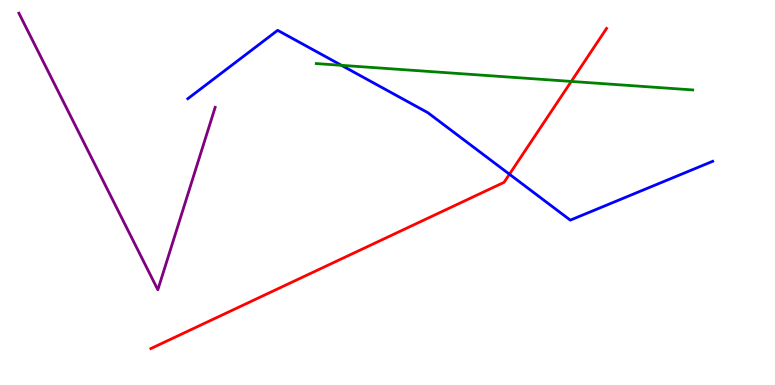[{'lines': ['blue', 'red'], 'intersections': [{'x': 6.57, 'y': 5.47}]}, {'lines': ['green', 'red'], 'intersections': [{'x': 7.37, 'y': 7.88}]}, {'lines': ['purple', 'red'], 'intersections': []}, {'lines': ['blue', 'green'], 'intersections': [{'x': 4.41, 'y': 8.3}]}, {'lines': ['blue', 'purple'], 'intersections': []}, {'lines': ['green', 'purple'], 'intersections': []}]